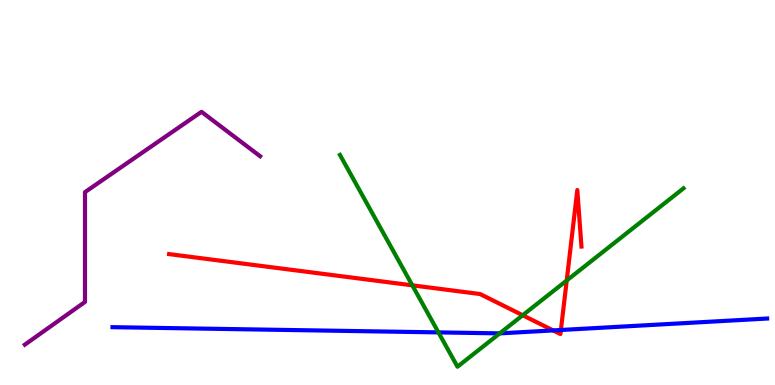[{'lines': ['blue', 'red'], 'intersections': [{'x': 7.14, 'y': 1.42}, {'x': 7.24, 'y': 1.43}]}, {'lines': ['green', 'red'], 'intersections': [{'x': 5.32, 'y': 2.59}, {'x': 6.74, 'y': 1.81}, {'x': 7.31, 'y': 2.71}]}, {'lines': ['purple', 'red'], 'intersections': []}, {'lines': ['blue', 'green'], 'intersections': [{'x': 5.66, 'y': 1.37}, {'x': 6.45, 'y': 1.34}]}, {'lines': ['blue', 'purple'], 'intersections': []}, {'lines': ['green', 'purple'], 'intersections': []}]